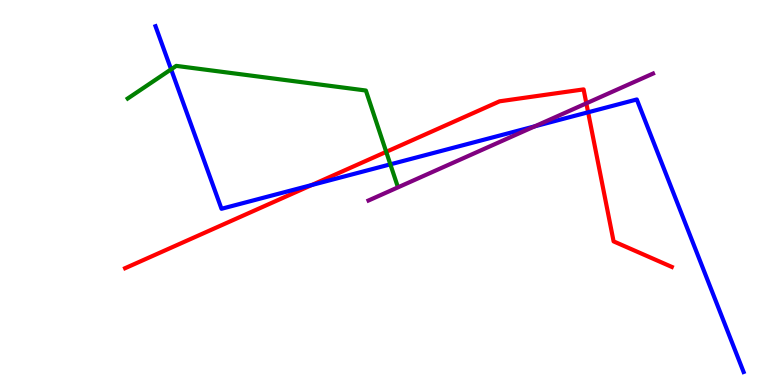[{'lines': ['blue', 'red'], 'intersections': [{'x': 4.02, 'y': 5.19}, {'x': 7.59, 'y': 7.08}]}, {'lines': ['green', 'red'], 'intersections': [{'x': 4.98, 'y': 6.06}]}, {'lines': ['purple', 'red'], 'intersections': [{'x': 7.57, 'y': 7.32}]}, {'lines': ['blue', 'green'], 'intersections': [{'x': 2.21, 'y': 8.2}, {'x': 5.04, 'y': 5.73}]}, {'lines': ['blue', 'purple'], 'intersections': [{'x': 6.9, 'y': 6.72}]}, {'lines': ['green', 'purple'], 'intersections': []}]